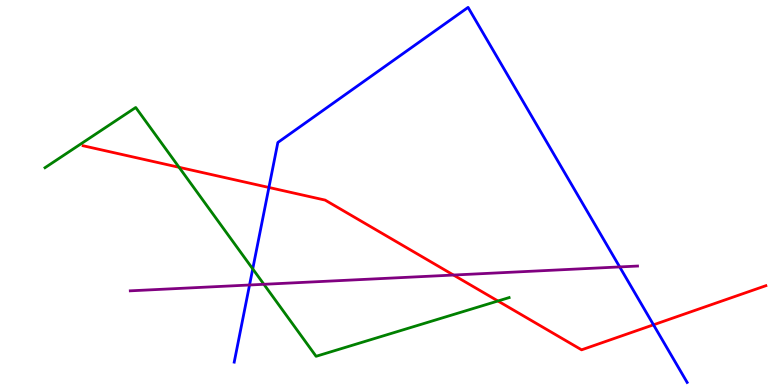[{'lines': ['blue', 'red'], 'intersections': [{'x': 3.47, 'y': 5.13}, {'x': 8.43, 'y': 1.56}]}, {'lines': ['green', 'red'], 'intersections': [{'x': 2.31, 'y': 5.65}, {'x': 6.43, 'y': 2.18}]}, {'lines': ['purple', 'red'], 'intersections': [{'x': 5.85, 'y': 2.86}]}, {'lines': ['blue', 'green'], 'intersections': [{'x': 3.26, 'y': 3.02}]}, {'lines': ['blue', 'purple'], 'intersections': [{'x': 3.22, 'y': 2.6}, {'x': 8.0, 'y': 3.07}]}, {'lines': ['green', 'purple'], 'intersections': [{'x': 3.41, 'y': 2.62}]}]